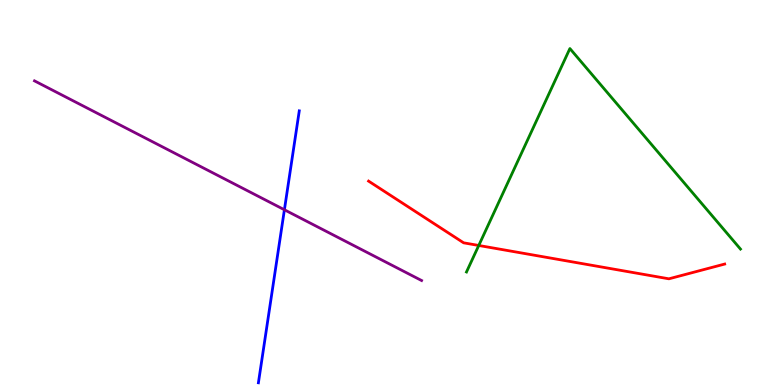[{'lines': ['blue', 'red'], 'intersections': []}, {'lines': ['green', 'red'], 'intersections': [{'x': 6.18, 'y': 3.62}]}, {'lines': ['purple', 'red'], 'intersections': []}, {'lines': ['blue', 'green'], 'intersections': []}, {'lines': ['blue', 'purple'], 'intersections': [{'x': 3.67, 'y': 4.55}]}, {'lines': ['green', 'purple'], 'intersections': []}]